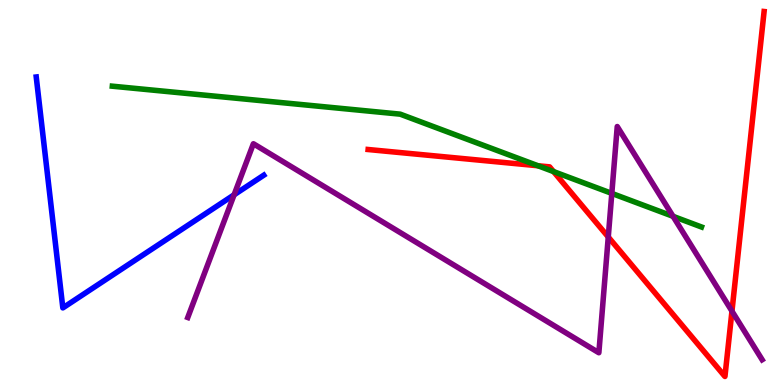[{'lines': ['blue', 'red'], 'intersections': []}, {'lines': ['green', 'red'], 'intersections': [{'x': 6.94, 'y': 5.69}, {'x': 7.14, 'y': 5.54}]}, {'lines': ['purple', 'red'], 'intersections': [{'x': 7.85, 'y': 3.84}, {'x': 9.44, 'y': 1.92}]}, {'lines': ['blue', 'green'], 'intersections': []}, {'lines': ['blue', 'purple'], 'intersections': [{'x': 3.02, 'y': 4.94}]}, {'lines': ['green', 'purple'], 'intersections': [{'x': 7.89, 'y': 4.98}, {'x': 8.68, 'y': 4.38}]}]